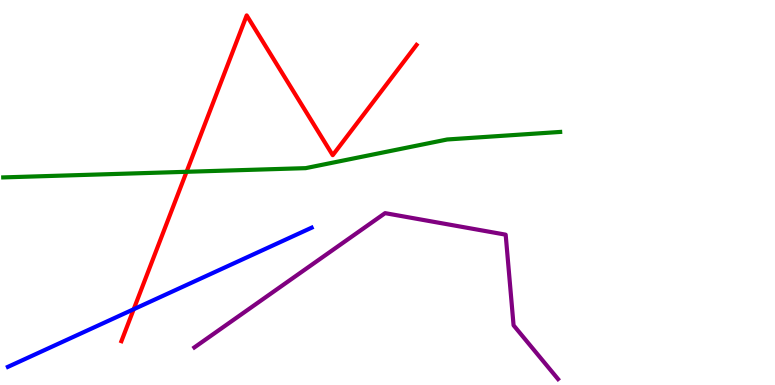[{'lines': ['blue', 'red'], 'intersections': [{'x': 1.73, 'y': 1.97}]}, {'lines': ['green', 'red'], 'intersections': [{'x': 2.41, 'y': 5.54}]}, {'lines': ['purple', 'red'], 'intersections': []}, {'lines': ['blue', 'green'], 'intersections': []}, {'lines': ['blue', 'purple'], 'intersections': []}, {'lines': ['green', 'purple'], 'intersections': []}]